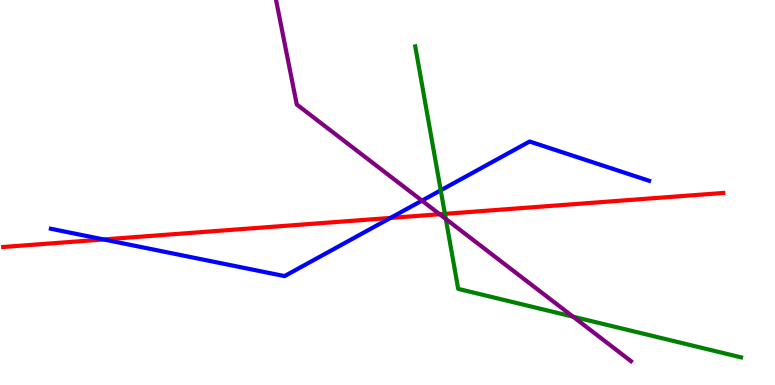[{'lines': ['blue', 'red'], 'intersections': [{'x': 1.34, 'y': 3.78}, {'x': 5.04, 'y': 4.34}]}, {'lines': ['green', 'red'], 'intersections': [{'x': 5.74, 'y': 4.45}]}, {'lines': ['purple', 'red'], 'intersections': [{'x': 5.67, 'y': 4.44}]}, {'lines': ['blue', 'green'], 'intersections': [{'x': 5.69, 'y': 5.06}]}, {'lines': ['blue', 'purple'], 'intersections': [{'x': 5.44, 'y': 4.79}]}, {'lines': ['green', 'purple'], 'intersections': [{'x': 5.75, 'y': 4.31}, {'x': 7.39, 'y': 1.77}]}]